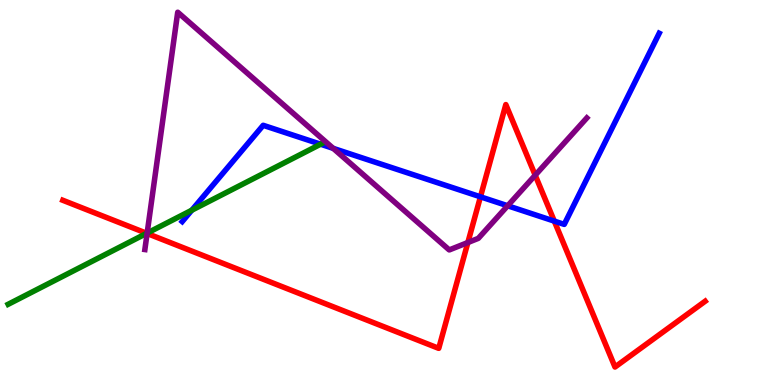[{'lines': ['blue', 'red'], 'intersections': [{'x': 6.2, 'y': 4.89}, {'x': 7.15, 'y': 4.26}]}, {'lines': ['green', 'red'], 'intersections': [{'x': 1.89, 'y': 3.94}]}, {'lines': ['purple', 'red'], 'intersections': [{'x': 1.9, 'y': 3.94}, {'x': 6.04, 'y': 3.7}, {'x': 6.91, 'y': 5.45}]}, {'lines': ['blue', 'green'], 'intersections': [{'x': 2.47, 'y': 4.54}, {'x': 4.14, 'y': 6.25}]}, {'lines': ['blue', 'purple'], 'intersections': [{'x': 4.3, 'y': 6.15}, {'x': 6.55, 'y': 4.66}]}, {'lines': ['green', 'purple'], 'intersections': [{'x': 1.9, 'y': 3.95}]}]